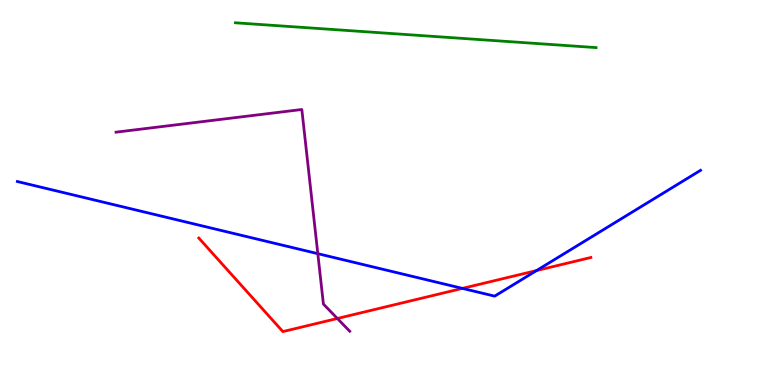[{'lines': ['blue', 'red'], 'intersections': [{'x': 5.97, 'y': 2.51}, {'x': 6.92, 'y': 2.97}]}, {'lines': ['green', 'red'], 'intersections': []}, {'lines': ['purple', 'red'], 'intersections': [{'x': 4.35, 'y': 1.73}]}, {'lines': ['blue', 'green'], 'intersections': []}, {'lines': ['blue', 'purple'], 'intersections': [{'x': 4.1, 'y': 3.41}]}, {'lines': ['green', 'purple'], 'intersections': []}]